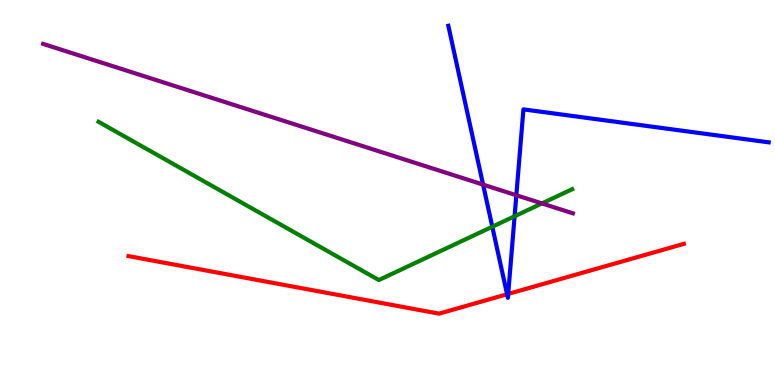[{'lines': ['blue', 'red'], 'intersections': [{'x': 6.54, 'y': 2.36}, {'x': 6.56, 'y': 2.37}]}, {'lines': ['green', 'red'], 'intersections': []}, {'lines': ['purple', 'red'], 'intersections': []}, {'lines': ['blue', 'green'], 'intersections': [{'x': 6.35, 'y': 4.11}, {'x': 6.64, 'y': 4.38}]}, {'lines': ['blue', 'purple'], 'intersections': [{'x': 6.23, 'y': 5.21}, {'x': 6.66, 'y': 4.93}]}, {'lines': ['green', 'purple'], 'intersections': [{'x': 6.99, 'y': 4.72}]}]